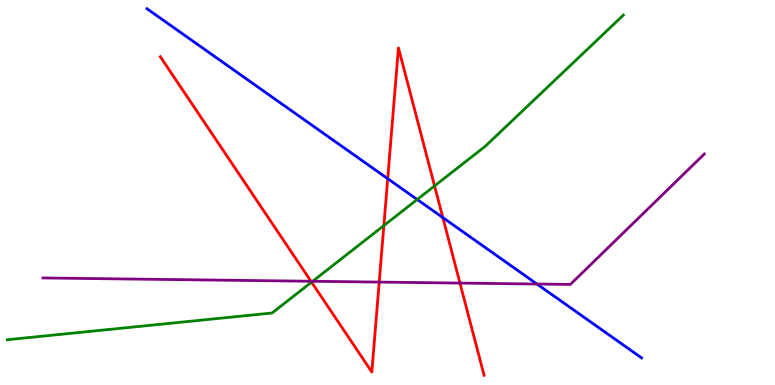[{'lines': ['blue', 'red'], 'intersections': [{'x': 5.0, 'y': 5.36}, {'x': 5.71, 'y': 4.35}]}, {'lines': ['green', 'red'], 'intersections': [{'x': 4.02, 'y': 2.67}, {'x': 4.95, 'y': 4.14}, {'x': 5.61, 'y': 5.17}]}, {'lines': ['purple', 'red'], 'intersections': [{'x': 4.01, 'y': 2.69}, {'x': 4.89, 'y': 2.67}, {'x': 5.94, 'y': 2.65}]}, {'lines': ['blue', 'green'], 'intersections': [{'x': 5.38, 'y': 4.82}]}, {'lines': ['blue', 'purple'], 'intersections': [{'x': 6.93, 'y': 2.62}]}, {'lines': ['green', 'purple'], 'intersections': [{'x': 4.03, 'y': 2.69}]}]